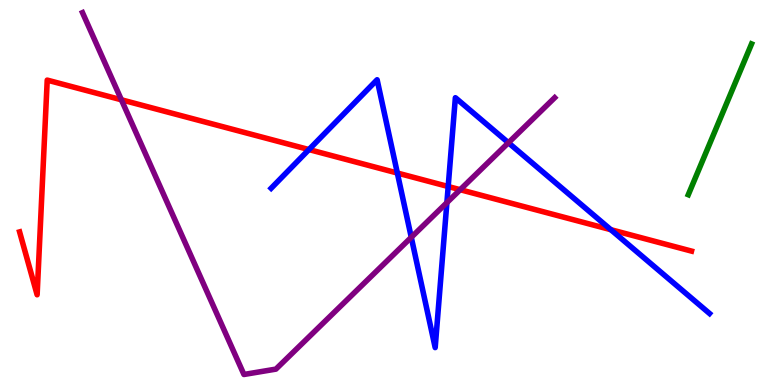[{'lines': ['blue', 'red'], 'intersections': [{'x': 3.99, 'y': 6.12}, {'x': 5.13, 'y': 5.51}, {'x': 5.78, 'y': 5.16}, {'x': 7.88, 'y': 4.03}]}, {'lines': ['green', 'red'], 'intersections': []}, {'lines': ['purple', 'red'], 'intersections': [{'x': 1.57, 'y': 7.41}, {'x': 5.94, 'y': 5.07}]}, {'lines': ['blue', 'green'], 'intersections': []}, {'lines': ['blue', 'purple'], 'intersections': [{'x': 5.31, 'y': 3.84}, {'x': 5.77, 'y': 4.74}, {'x': 6.56, 'y': 6.29}]}, {'lines': ['green', 'purple'], 'intersections': []}]